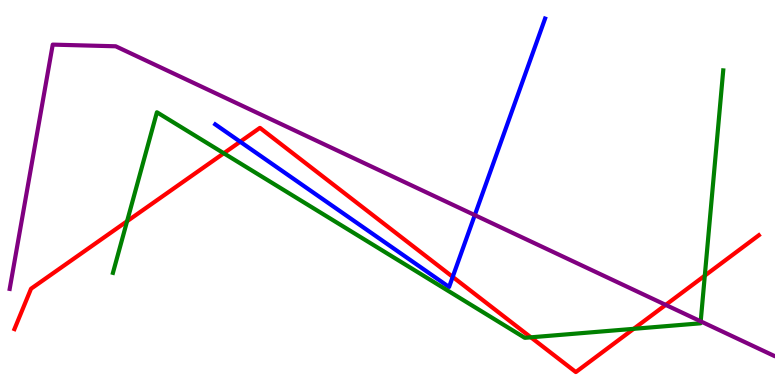[{'lines': ['blue', 'red'], 'intersections': [{'x': 3.1, 'y': 6.32}, {'x': 5.84, 'y': 2.81}]}, {'lines': ['green', 'red'], 'intersections': [{'x': 1.64, 'y': 4.25}, {'x': 2.89, 'y': 6.02}, {'x': 6.85, 'y': 1.24}, {'x': 8.18, 'y': 1.46}, {'x': 9.09, 'y': 2.84}]}, {'lines': ['purple', 'red'], 'intersections': [{'x': 8.59, 'y': 2.08}]}, {'lines': ['blue', 'green'], 'intersections': []}, {'lines': ['blue', 'purple'], 'intersections': [{'x': 6.13, 'y': 4.41}]}, {'lines': ['green', 'purple'], 'intersections': [{'x': 9.04, 'y': 1.65}]}]